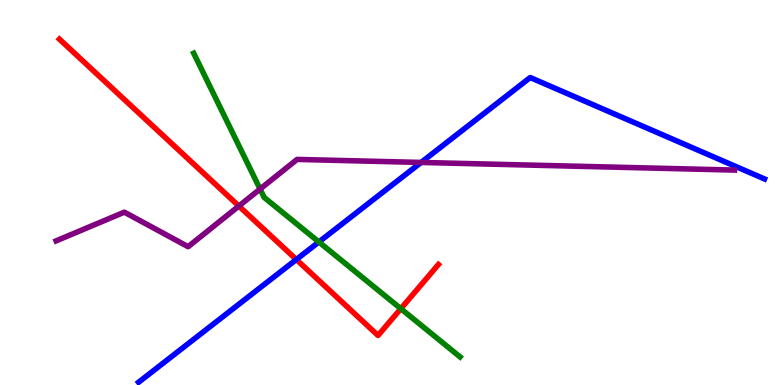[{'lines': ['blue', 'red'], 'intersections': [{'x': 3.82, 'y': 3.26}]}, {'lines': ['green', 'red'], 'intersections': [{'x': 5.17, 'y': 1.98}]}, {'lines': ['purple', 'red'], 'intersections': [{'x': 3.08, 'y': 4.65}]}, {'lines': ['blue', 'green'], 'intersections': [{'x': 4.11, 'y': 3.72}]}, {'lines': ['blue', 'purple'], 'intersections': [{'x': 5.43, 'y': 5.78}]}, {'lines': ['green', 'purple'], 'intersections': [{'x': 3.36, 'y': 5.09}]}]